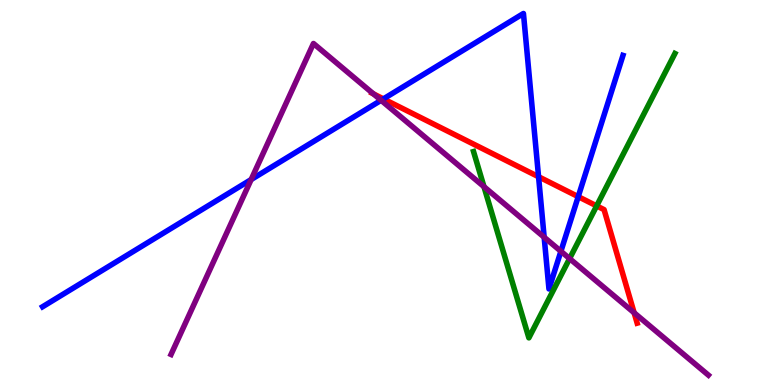[{'lines': ['blue', 'red'], 'intersections': [{'x': 4.95, 'y': 7.43}, {'x': 6.95, 'y': 5.41}, {'x': 7.46, 'y': 4.89}]}, {'lines': ['green', 'red'], 'intersections': [{'x': 7.7, 'y': 4.65}]}, {'lines': ['purple', 'red'], 'intersections': [{'x': 4.82, 'y': 7.56}, {'x': 8.18, 'y': 1.88}]}, {'lines': ['blue', 'green'], 'intersections': []}, {'lines': ['blue', 'purple'], 'intersections': [{'x': 3.24, 'y': 5.34}, {'x': 4.92, 'y': 7.39}, {'x': 7.02, 'y': 3.84}, {'x': 7.24, 'y': 3.47}]}, {'lines': ['green', 'purple'], 'intersections': [{'x': 6.24, 'y': 5.15}, {'x': 7.35, 'y': 3.28}]}]